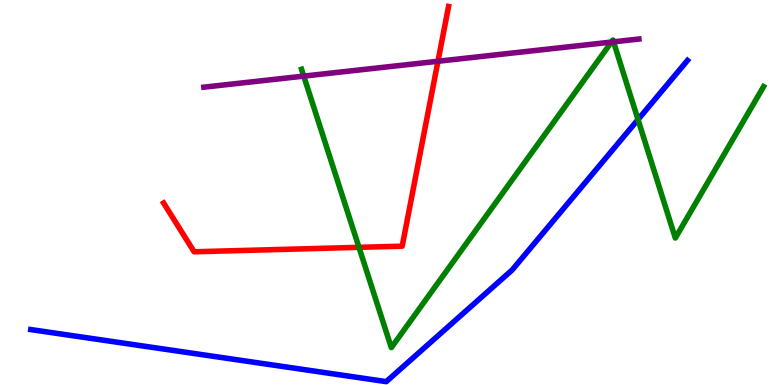[{'lines': ['blue', 'red'], 'intersections': []}, {'lines': ['green', 'red'], 'intersections': [{'x': 4.63, 'y': 3.58}]}, {'lines': ['purple', 'red'], 'intersections': [{'x': 5.65, 'y': 8.41}]}, {'lines': ['blue', 'green'], 'intersections': [{'x': 8.23, 'y': 6.89}]}, {'lines': ['blue', 'purple'], 'intersections': []}, {'lines': ['green', 'purple'], 'intersections': [{'x': 3.92, 'y': 8.02}, {'x': 7.89, 'y': 8.91}, {'x': 7.92, 'y': 8.91}]}]